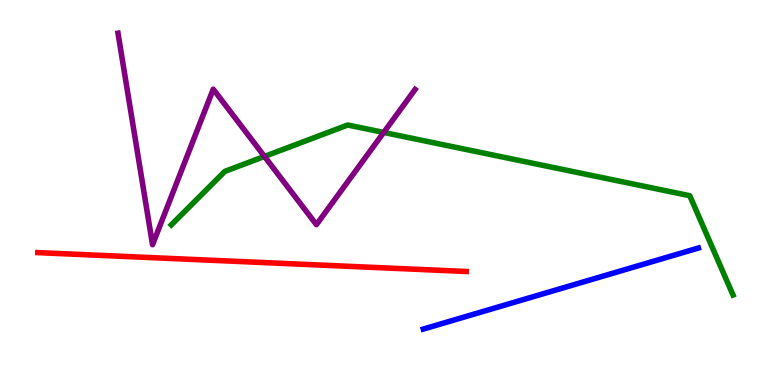[{'lines': ['blue', 'red'], 'intersections': []}, {'lines': ['green', 'red'], 'intersections': []}, {'lines': ['purple', 'red'], 'intersections': []}, {'lines': ['blue', 'green'], 'intersections': []}, {'lines': ['blue', 'purple'], 'intersections': []}, {'lines': ['green', 'purple'], 'intersections': [{'x': 3.41, 'y': 5.94}, {'x': 4.95, 'y': 6.56}]}]